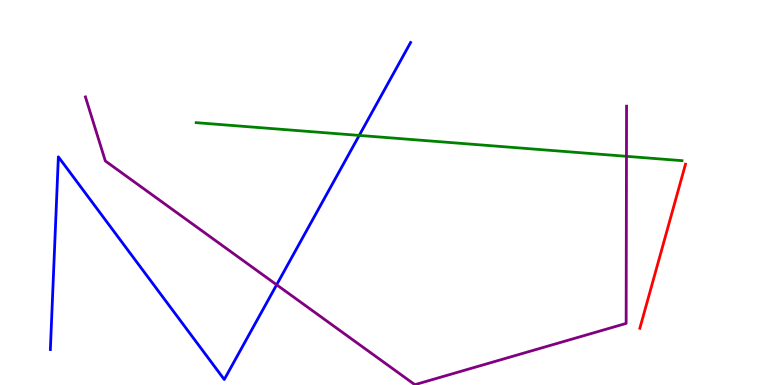[{'lines': ['blue', 'red'], 'intersections': []}, {'lines': ['green', 'red'], 'intersections': []}, {'lines': ['purple', 'red'], 'intersections': []}, {'lines': ['blue', 'green'], 'intersections': [{'x': 4.64, 'y': 6.48}]}, {'lines': ['blue', 'purple'], 'intersections': [{'x': 3.57, 'y': 2.6}]}, {'lines': ['green', 'purple'], 'intersections': [{'x': 8.08, 'y': 5.94}]}]